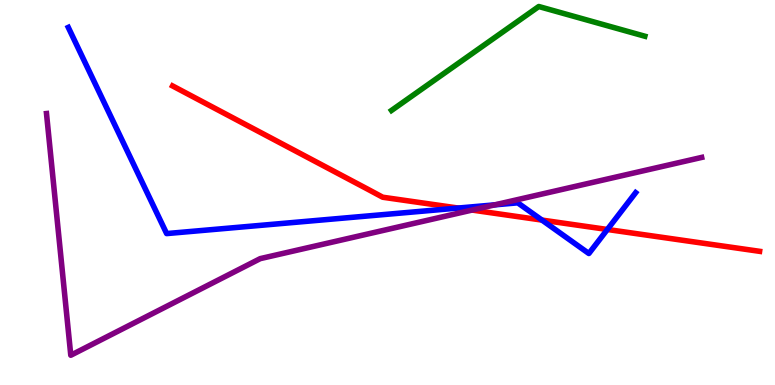[{'lines': ['blue', 'red'], 'intersections': [{'x': 5.91, 'y': 4.6}, {'x': 6.99, 'y': 4.28}, {'x': 7.84, 'y': 4.04}]}, {'lines': ['green', 'red'], 'intersections': []}, {'lines': ['purple', 'red'], 'intersections': [{'x': 6.09, 'y': 4.54}]}, {'lines': ['blue', 'green'], 'intersections': []}, {'lines': ['blue', 'purple'], 'intersections': [{'x': 6.38, 'y': 4.68}]}, {'lines': ['green', 'purple'], 'intersections': []}]